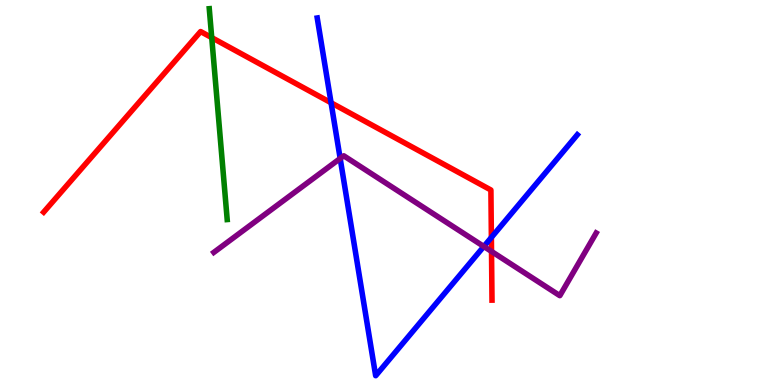[{'lines': ['blue', 'red'], 'intersections': [{'x': 4.27, 'y': 7.33}, {'x': 6.34, 'y': 3.83}]}, {'lines': ['green', 'red'], 'intersections': [{'x': 2.73, 'y': 9.02}]}, {'lines': ['purple', 'red'], 'intersections': [{'x': 6.34, 'y': 3.47}]}, {'lines': ['blue', 'green'], 'intersections': []}, {'lines': ['blue', 'purple'], 'intersections': [{'x': 4.39, 'y': 5.88}, {'x': 6.24, 'y': 3.6}]}, {'lines': ['green', 'purple'], 'intersections': []}]